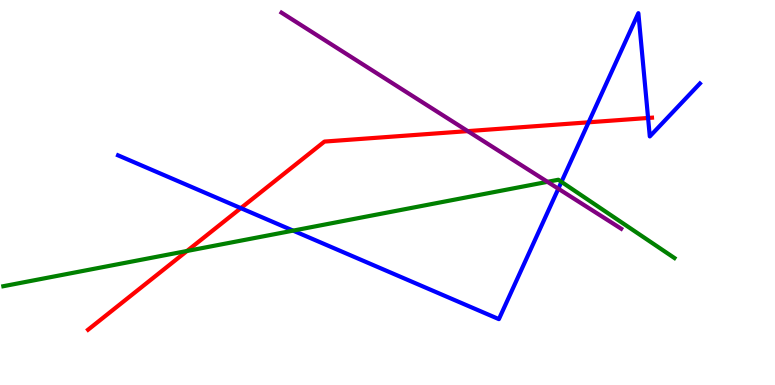[{'lines': ['blue', 'red'], 'intersections': [{'x': 3.11, 'y': 4.59}, {'x': 7.6, 'y': 6.82}, {'x': 8.36, 'y': 6.94}]}, {'lines': ['green', 'red'], 'intersections': [{'x': 2.41, 'y': 3.48}]}, {'lines': ['purple', 'red'], 'intersections': [{'x': 6.04, 'y': 6.59}]}, {'lines': ['blue', 'green'], 'intersections': [{'x': 3.78, 'y': 4.01}, {'x': 7.24, 'y': 5.28}]}, {'lines': ['blue', 'purple'], 'intersections': [{'x': 7.2, 'y': 5.1}]}, {'lines': ['green', 'purple'], 'intersections': [{'x': 7.06, 'y': 5.28}]}]